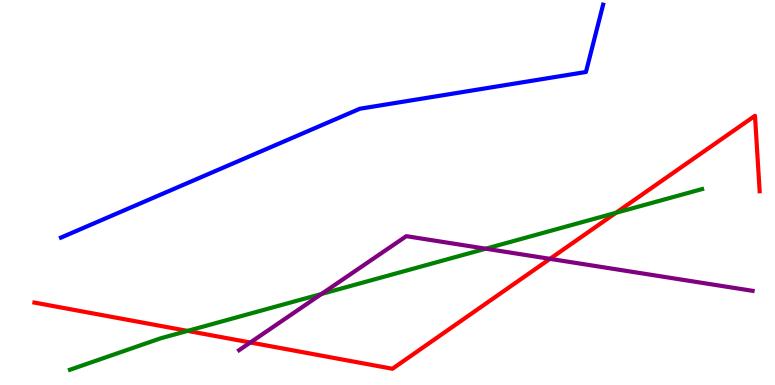[{'lines': ['blue', 'red'], 'intersections': []}, {'lines': ['green', 'red'], 'intersections': [{'x': 2.42, 'y': 1.41}, {'x': 7.95, 'y': 4.47}]}, {'lines': ['purple', 'red'], 'intersections': [{'x': 3.23, 'y': 1.1}, {'x': 7.1, 'y': 3.28}]}, {'lines': ['blue', 'green'], 'intersections': []}, {'lines': ['blue', 'purple'], 'intersections': []}, {'lines': ['green', 'purple'], 'intersections': [{'x': 4.15, 'y': 2.36}, {'x': 6.27, 'y': 3.54}]}]